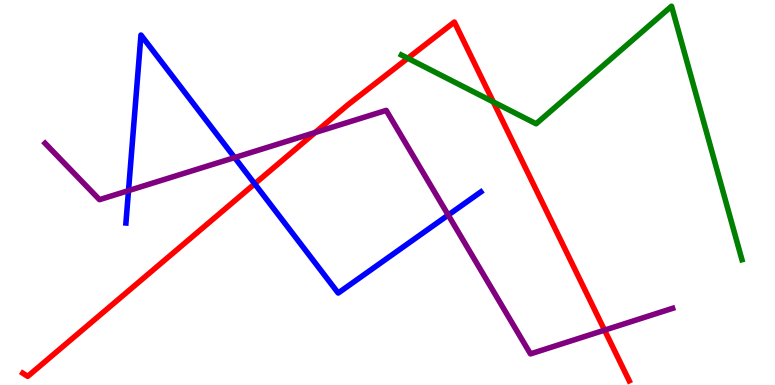[{'lines': ['blue', 'red'], 'intersections': [{'x': 3.29, 'y': 5.23}]}, {'lines': ['green', 'red'], 'intersections': [{'x': 5.26, 'y': 8.49}, {'x': 6.37, 'y': 7.35}]}, {'lines': ['purple', 'red'], 'intersections': [{'x': 4.07, 'y': 6.56}, {'x': 7.8, 'y': 1.42}]}, {'lines': ['blue', 'green'], 'intersections': []}, {'lines': ['blue', 'purple'], 'intersections': [{'x': 1.66, 'y': 5.05}, {'x': 3.03, 'y': 5.91}, {'x': 5.78, 'y': 4.41}]}, {'lines': ['green', 'purple'], 'intersections': []}]